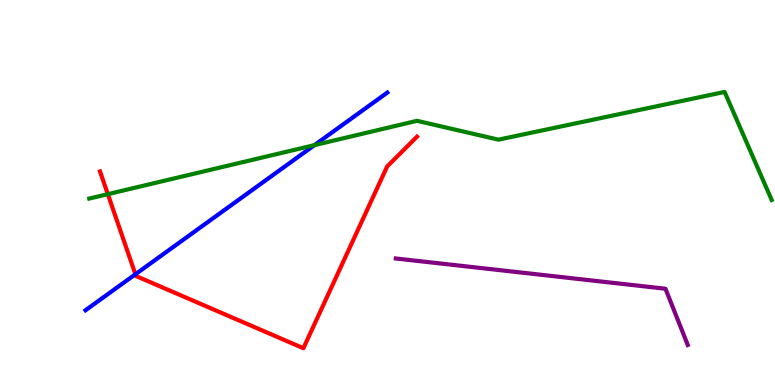[{'lines': ['blue', 'red'], 'intersections': [{'x': 1.75, 'y': 2.88}]}, {'lines': ['green', 'red'], 'intersections': [{'x': 1.39, 'y': 4.96}]}, {'lines': ['purple', 'red'], 'intersections': []}, {'lines': ['blue', 'green'], 'intersections': [{'x': 4.06, 'y': 6.23}]}, {'lines': ['blue', 'purple'], 'intersections': []}, {'lines': ['green', 'purple'], 'intersections': []}]